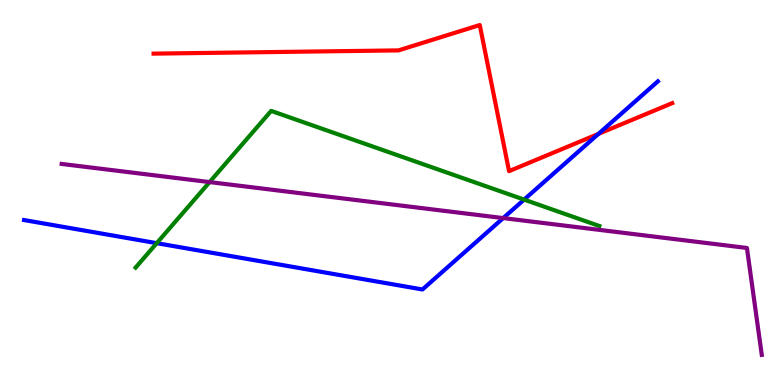[{'lines': ['blue', 'red'], 'intersections': [{'x': 7.72, 'y': 6.52}]}, {'lines': ['green', 'red'], 'intersections': []}, {'lines': ['purple', 'red'], 'intersections': []}, {'lines': ['blue', 'green'], 'intersections': [{'x': 2.02, 'y': 3.68}, {'x': 6.76, 'y': 4.82}]}, {'lines': ['blue', 'purple'], 'intersections': [{'x': 6.49, 'y': 4.34}]}, {'lines': ['green', 'purple'], 'intersections': [{'x': 2.7, 'y': 5.27}]}]